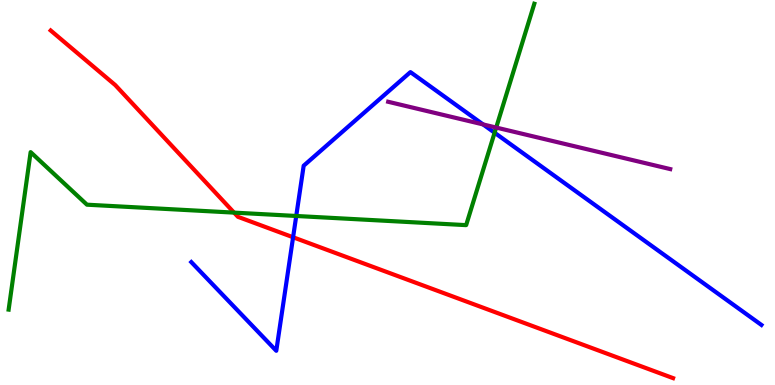[{'lines': ['blue', 'red'], 'intersections': [{'x': 3.78, 'y': 3.84}]}, {'lines': ['green', 'red'], 'intersections': [{'x': 3.02, 'y': 4.48}]}, {'lines': ['purple', 'red'], 'intersections': []}, {'lines': ['blue', 'green'], 'intersections': [{'x': 3.82, 'y': 4.39}, {'x': 6.38, 'y': 6.55}]}, {'lines': ['blue', 'purple'], 'intersections': [{'x': 6.23, 'y': 6.77}]}, {'lines': ['green', 'purple'], 'intersections': [{'x': 6.4, 'y': 6.69}]}]